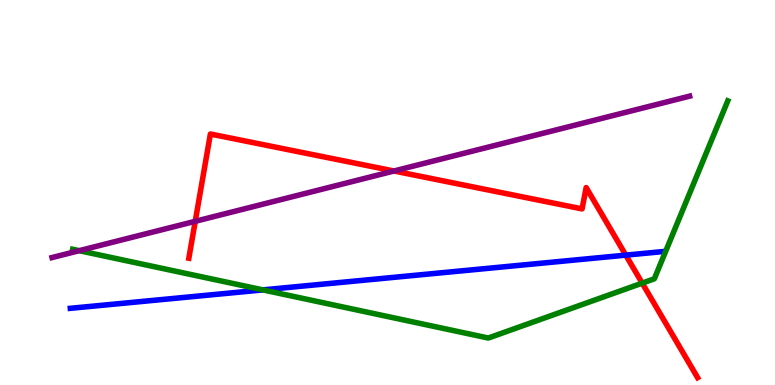[{'lines': ['blue', 'red'], 'intersections': [{'x': 8.07, 'y': 3.37}]}, {'lines': ['green', 'red'], 'intersections': [{'x': 8.29, 'y': 2.65}]}, {'lines': ['purple', 'red'], 'intersections': [{'x': 2.52, 'y': 4.25}, {'x': 5.08, 'y': 5.56}]}, {'lines': ['blue', 'green'], 'intersections': [{'x': 3.39, 'y': 2.47}]}, {'lines': ['blue', 'purple'], 'intersections': []}, {'lines': ['green', 'purple'], 'intersections': [{'x': 1.02, 'y': 3.49}]}]